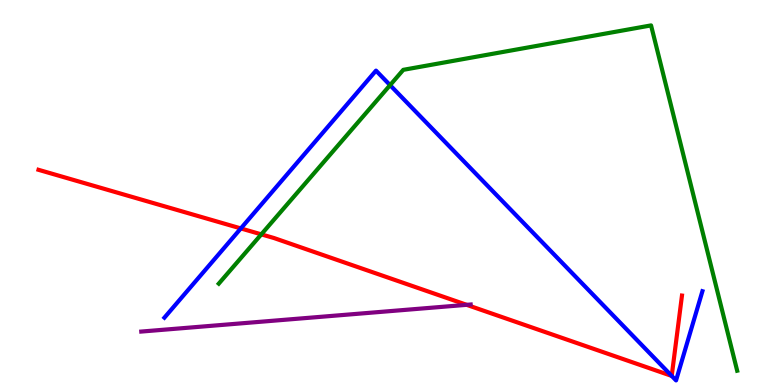[{'lines': ['blue', 'red'], 'intersections': [{'x': 3.11, 'y': 4.07}, {'x': 8.67, 'y': 0.236}]}, {'lines': ['green', 'red'], 'intersections': [{'x': 3.37, 'y': 3.91}]}, {'lines': ['purple', 'red'], 'intersections': [{'x': 6.02, 'y': 2.08}]}, {'lines': ['blue', 'green'], 'intersections': [{'x': 5.03, 'y': 7.79}]}, {'lines': ['blue', 'purple'], 'intersections': []}, {'lines': ['green', 'purple'], 'intersections': []}]